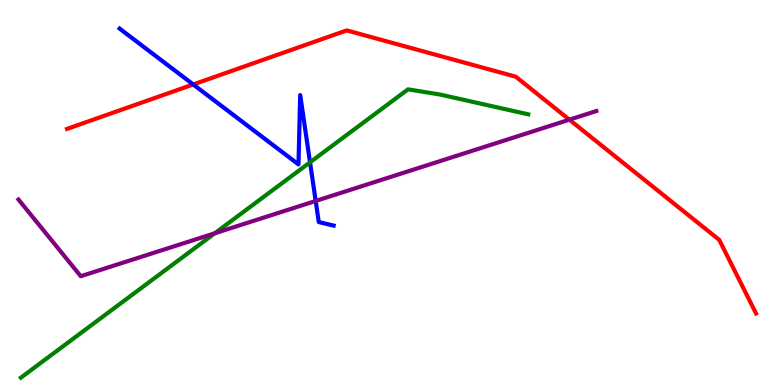[{'lines': ['blue', 'red'], 'intersections': [{'x': 2.49, 'y': 7.81}]}, {'lines': ['green', 'red'], 'intersections': []}, {'lines': ['purple', 'red'], 'intersections': [{'x': 7.35, 'y': 6.89}]}, {'lines': ['blue', 'green'], 'intersections': [{'x': 4.0, 'y': 5.78}]}, {'lines': ['blue', 'purple'], 'intersections': [{'x': 4.07, 'y': 4.78}]}, {'lines': ['green', 'purple'], 'intersections': [{'x': 2.77, 'y': 3.94}]}]